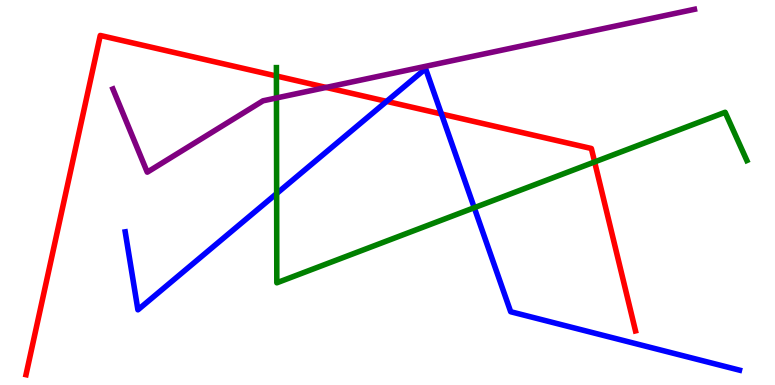[{'lines': ['blue', 'red'], 'intersections': [{'x': 4.99, 'y': 7.37}, {'x': 5.7, 'y': 7.04}]}, {'lines': ['green', 'red'], 'intersections': [{'x': 3.57, 'y': 8.03}, {'x': 7.67, 'y': 5.79}]}, {'lines': ['purple', 'red'], 'intersections': [{'x': 4.21, 'y': 7.73}]}, {'lines': ['blue', 'green'], 'intersections': [{'x': 3.57, 'y': 4.97}, {'x': 6.12, 'y': 4.61}]}, {'lines': ['blue', 'purple'], 'intersections': []}, {'lines': ['green', 'purple'], 'intersections': [{'x': 3.57, 'y': 7.46}]}]